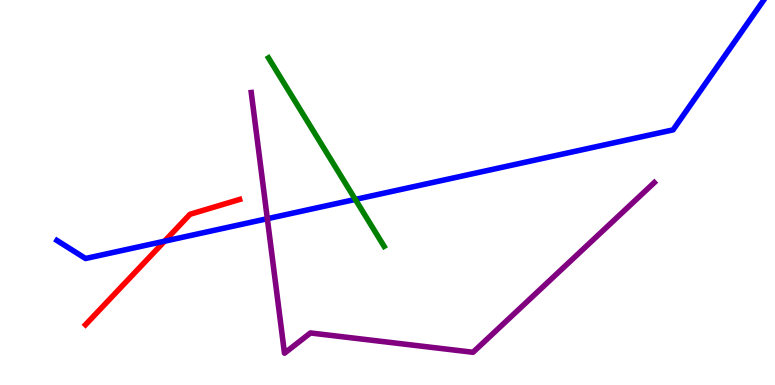[{'lines': ['blue', 'red'], 'intersections': [{'x': 2.12, 'y': 3.74}]}, {'lines': ['green', 'red'], 'intersections': []}, {'lines': ['purple', 'red'], 'intersections': []}, {'lines': ['blue', 'green'], 'intersections': [{'x': 4.58, 'y': 4.82}]}, {'lines': ['blue', 'purple'], 'intersections': [{'x': 3.45, 'y': 4.32}]}, {'lines': ['green', 'purple'], 'intersections': []}]